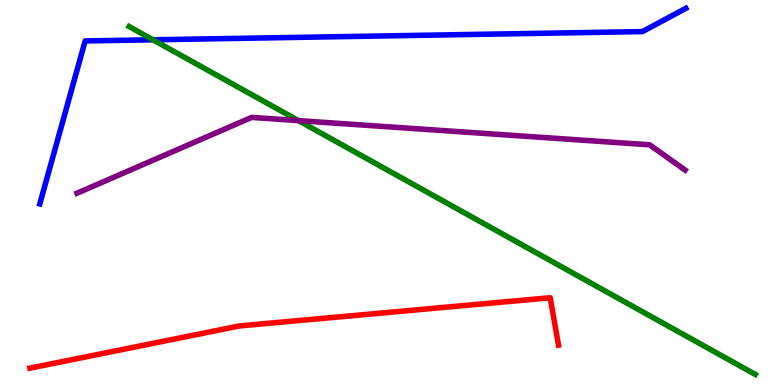[{'lines': ['blue', 'red'], 'intersections': []}, {'lines': ['green', 'red'], 'intersections': []}, {'lines': ['purple', 'red'], 'intersections': []}, {'lines': ['blue', 'green'], 'intersections': [{'x': 1.97, 'y': 8.97}]}, {'lines': ['blue', 'purple'], 'intersections': []}, {'lines': ['green', 'purple'], 'intersections': [{'x': 3.85, 'y': 6.87}]}]